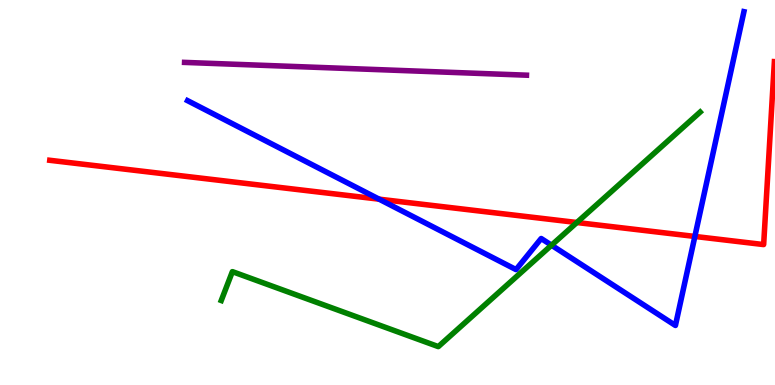[{'lines': ['blue', 'red'], 'intersections': [{'x': 4.89, 'y': 4.83}, {'x': 8.97, 'y': 3.86}]}, {'lines': ['green', 'red'], 'intersections': [{'x': 7.44, 'y': 4.22}]}, {'lines': ['purple', 'red'], 'intersections': []}, {'lines': ['blue', 'green'], 'intersections': [{'x': 7.12, 'y': 3.63}]}, {'lines': ['blue', 'purple'], 'intersections': []}, {'lines': ['green', 'purple'], 'intersections': []}]